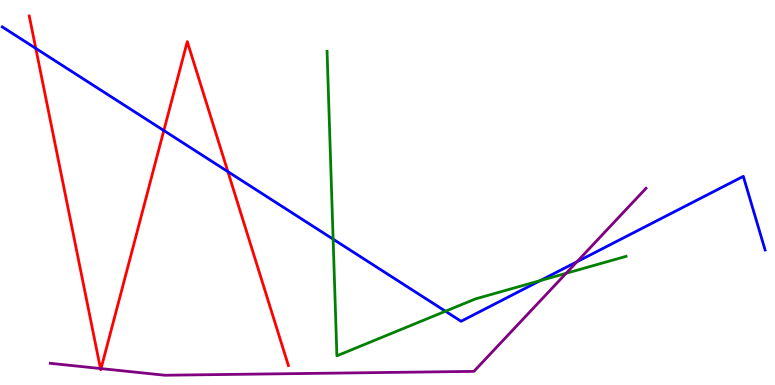[{'lines': ['blue', 'red'], 'intersections': [{'x': 0.462, 'y': 8.74}, {'x': 2.11, 'y': 6.61}, {'x': 2.94, 'y': 5.54}]}, {'lines': ['green', 'red'], 'intersections': []}, {'lines': ['purple', 'red'], 'intersections': [{'x': 1.3, 'y': 0.428}, {'x': 1.3, 'y': 0.426}]}, {'lines': ['blue', 'green'], 'intersections': [{'x': 4.3, 'y': 3.79}, {'x': 5.75, 'y': 1.92}, {'x': 6.97, 'y': 2.71}]}, {'lines': ['blue', 'purple'], 'intersections': [{'x': 7.44, 'y': 3.2}]}, {'lines': ['green', 'purple'], 'intersections': [{'x': 7.3, 'y': 2.9}]}]